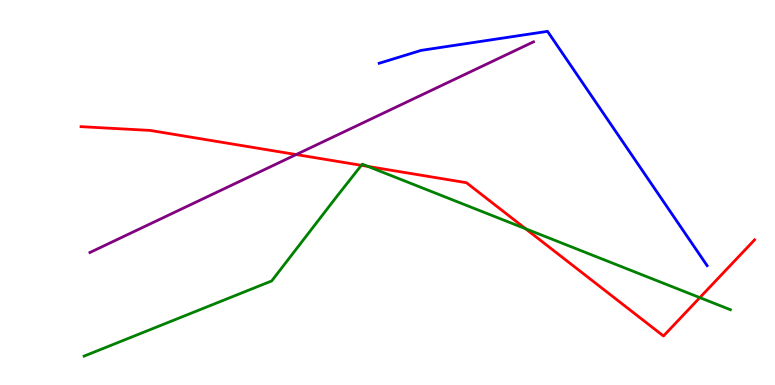[{'lines': ['blue', 'red'], 'intersections': []}, {'lines': ['green', 'red'], 'intersections': [{'x': 4.66, 'y': 5.71}, {'x': 4.75, 'y': 5.68}, {'x': 6.78, 'y': 4.06}, {'x': 9.03, 'y': 2.27}]}, {'lines': ['purple', 'red'], 'intersections': [{'x': 3.82, 'y': 5.99}]}, {'lines': ['blue', 'green'], 'intersections': []}, {'lines': ['blue', 'purple'], 'intersections': []}, {'lines': ['green', 'purple'], 'intersections': []}]